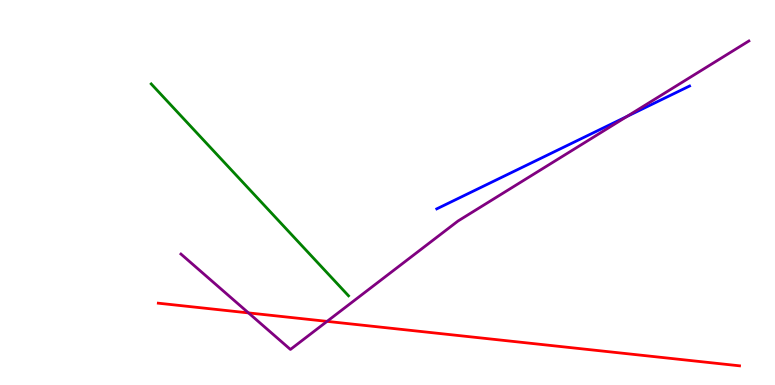[{'lines': ['blue', 'red'], 'intersections': []}, {'lines': ['green', 'red'], 'intersections': []}, {'lines': ['purple', 'red'], 'intersections': [{'x': 3.21, 'y': 1.87}, {'x': 4.22, 'y': 1.65}]}, {'lines': ['blue', 'green'], 'intersections': []}, {'lines': ['blue', 'purple'], 'intersections': [{'x': 8.09, 'y': 6.98}]}, {'lines': ['green', 'purple'], 'intersections': []}]